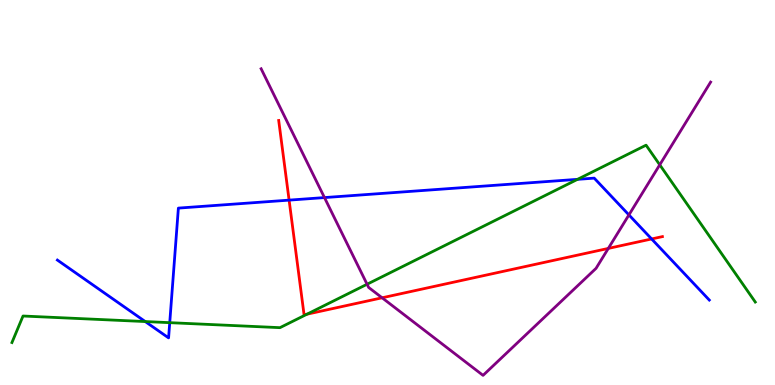[{'lines': ['blue', 'red'], 'intersections': [{'x': 3.73, 'y': 4.8}, {'x': 8.41, 'y': 3.79}]}, {'lines': ['green', 'red'], 'intersections': [{'x': 3.96, 'y': 1.84}]}, {'lines': ['purple', 'red'], 'intersections': [{'x': 4.93, 'y': 2.27}, {'x': 7.85, 'y': 3.55}]}, {'lines': ['blue', 'green'], 'intersections': [{'x': 1.87, 'y': 1.65}, {'x': 2.19, 'y': 1.62}, {'x': 7.45, 'y': 5.34}]}, {'lines': ['blue', 'purple'], 'intersections': [{'x': 4.19, 'y': 4.87}, {'x': 8.12, 'y': 4.42}]}, {'lines': ['green', 'purple'], 'intersections': [{'x': 4.74, 'y': 2.62}, {'x': 8.51, 'y': 5.72}]}]